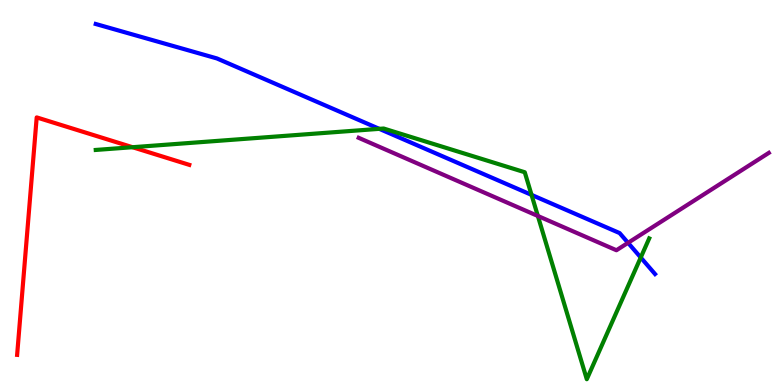[{'lines': ['blue', 'red'], 'intersections': []}, {'lines': ['green', 'red'], 'intersections': [{'x': 1.71, 'y': 6.18}]}, {'lines': ['purple', 'red'], 'intersections': []}, {'lines': ['blue', 'green'], 'intersections': [{'x': 4.89, 'y': 6.65}, {'x': 6.86, 'y': 4.94}, {'x': 8.27, 'y': 3.31}]}, {'lines': ['blue', 'purple'], 'intersections': [{'x': 8.1, 'y': 3.69}]}, {'lines': ['green', 'purple'], 'intersections': [{'x': 6.94, 'y': 4.39}]}]